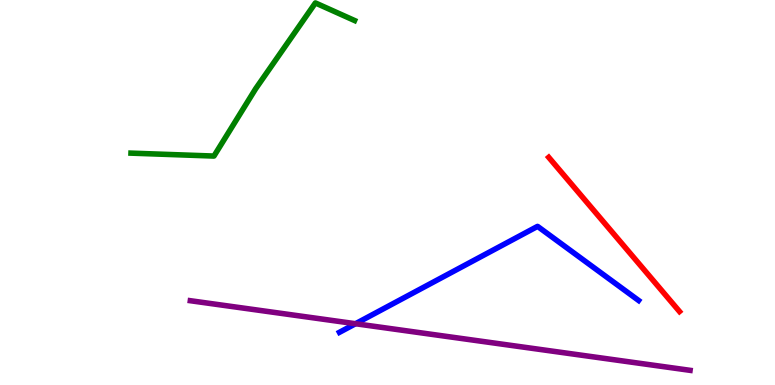[{'lines': ['blue', 'red'], 'intersections': []}, {'lines': ['green', 'red'], 'intersections': []}, {'lines': ['purple', 'red'], 'intersections': []}, {'lines': ['blue', 'green'], 'intersections': []}, {'lines': ['blue', 'purple'], 'intersections': [{'x': 4.59, 'y': 1.59}]}, {'lines': ['green', 'purple'], 'intersections': []}]